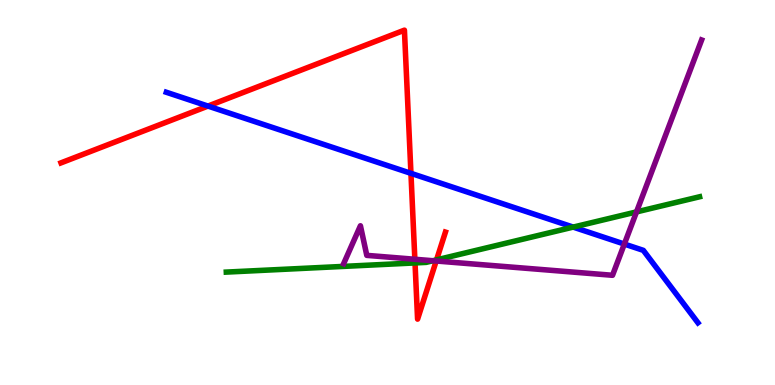[{'lines': ['blue', 'red'], 'intersections': [{'x': 2.68, 'y': 7.25}, {'x': 5.3, 'y': 5.5}]}, {'lines': ['green', 'red'], 'intersections': [{'x': 5.36, 'y': 3.17}, {'x': 5.63, 'y': 3.25}]}, {'lines': ['purple', 'red'], 'intersections': [{'x': 5.35, 'y': 3.27}, {'x': 5.63, 'y': 3.22}]}, {'lines': ['blue', 'green'], 'intersections': [{'x': 7.4, 'y': 4.1}]}, {'lines': ['blue', 'purple'], 'intersections': [{'x': 8.06, 'y': 3.66}]}, {'lines': ['green', 'purple'], 'intersections': [{'x': 5.59, 'y': 3.23}, {'x': 8.21, 'y': 4.5}]}]